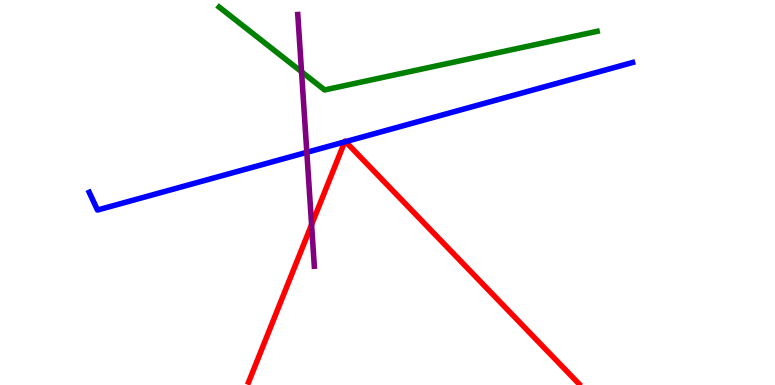[{'lines': ['blue', 'red'], 'intersections': [{'x': 4.45, 'y': 6.31}, {'x': 4.46, 'y': 6.32}]}, {'lines': ['green', 'red'], 'intersections': []}, {'lines': ['purple', 'red'], 'intersections': [{'x': 4.02, 'y': 4.16}]}, {'lines': ['blue', 'green'], 'intersections': []}, {'lines': ['blue', 'purple'], 'intersections': [{'x': 3.96, 'y': 6.04}]}, {'lines': ['green', 'purple'], 'intersections': [{'x': 3.89, 'y': 8.14}]}]